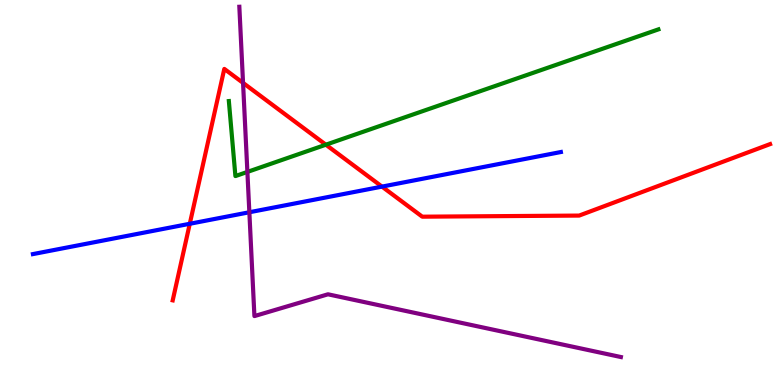[{'lines': ['blue', 'red'], 'intersections': [{'x': 2.45, 'y': 4.19}, {'x': 4.93, 'y': 5.15}]}, {'lines': ['green', 'red'], 'intersections': [{'x': 4.2, 'y': 6.24}]}, {'lines': ['purple', 'red'], 'intersections': [{'x': 3.14, 'y': 7.85}]}, {'lines': ['blue', 'green'], 'intersections': []}, {'lines': ['blue', 'purple'], 'intersections': [{'x': 3.22, 'y': 4.49}]}, {'lines': ['green', 'purple'], 'intersections': [{'x': 3.19, 'y': 5.53}]}]